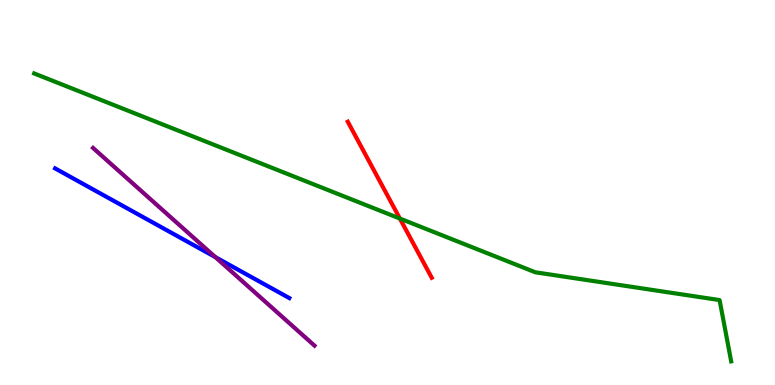[{'lines': ['blue', 'red'], 'intersections': []}, {'lines': ['green', 'red'], 'intersections': [{'x': 5.16, 'y': 4.32}]}, {'lines': ['purple', 'red'], 'intersections': []}, {'lines': ['blue', 'green'], 'intersections': []}, {'lines': ['blue', 'purple'], 'intersections': [{'x': 2.78, 'y': 3.32}]}, {'lines': ['green', 'purple'], 'intersections': []}]